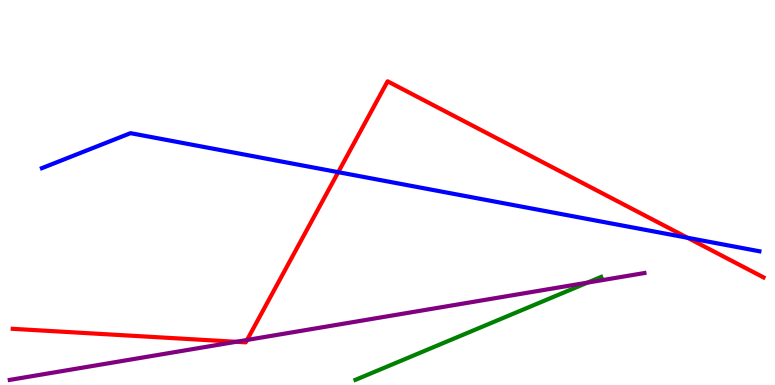[{'lines': ['blue', 'red'], 'intersections': [{'x': 4.36, 'y': 5.53}, {'x': 8.87, 'y': 3.82}]}, {'lines': ['green', 'red'], 'intersections': []}, {'lines': ['purple', 'red'], 'intersections': [{'x': 3.05, 'y': 1.12}, {'x': 3.19, 'y': 1.17}]}, {'lines': ['blue', 'green'], 'intersections': []}, {'lines': ['blue', 'purple'], 'intersections': []}, {'lines': ['green', 'purple'], 'intersections': [{'x': 7.58, 'y': 2.66}]}]